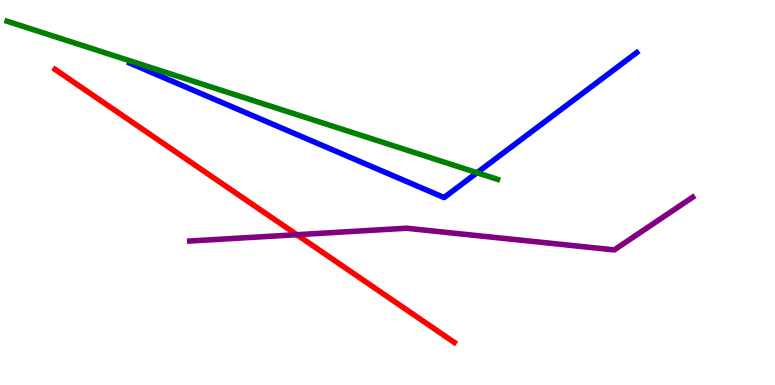[{'lines': ['blue', 'red'], 'intersections': []}, {'lines': ['green', 'red'], 'intersections': []}, {'lines': ['purple', 'red'], 'intersections': [{'x': 3.83, 'y': 3.9}]}, {'lines': ['blue', 'green'], 'intersections': [{'x': 6.16, 'y': 5.51}]}, {'lines': ['blue', 'purple'], 'intersections': []}, {'lines': ['green', 'purple'], 'intersections': []}]